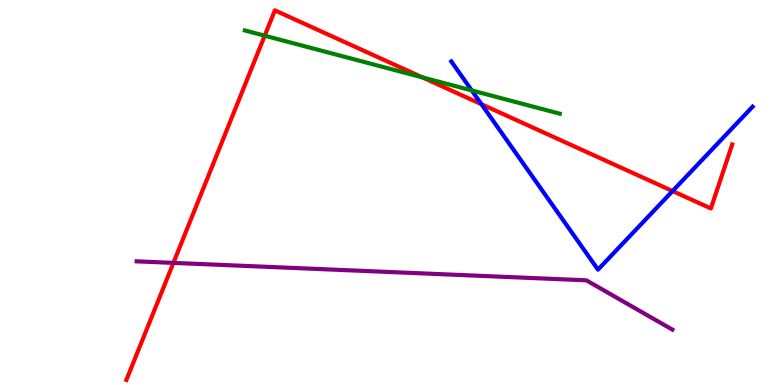[{'lines': ['blue', 'red'], 'intersections': [{'x': 6.21, 'y': 7.29}, {'x': 8.68, 'y': 5.04}]}, {'lines': ['green', 'red'], 'intersections': [{'x': 3.42, 'y': 9.07}, {'x': 5.45, 'y': 7.99}]}, {'lines': ['purple', 'red'], 'intersections': [{'x': 2.24, 'y': 3.17}]}, {'lines': ['blue', 'green'], 'intersections': [{'x': 6.09, 'y': 7.65}]}, {'lines': ['blue', 'purple'], 'intersections': []}, {'lines': ['green', 'purple'], 'intersections': []}]